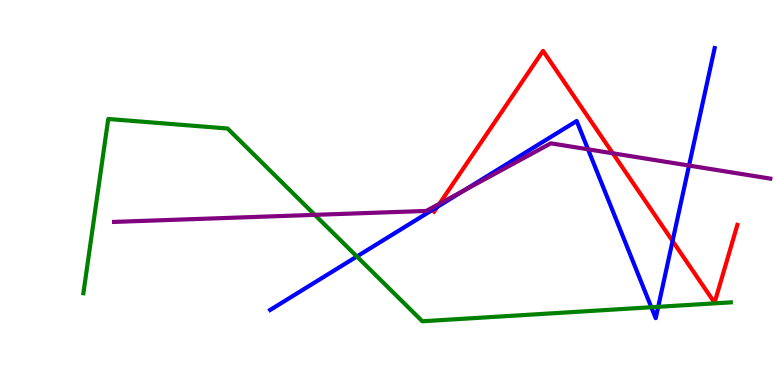[{'lines': ['blue', 'red'], 'intersections': [{'x': 5.64, 'y': 4.63}, {'x': 8.68, 'y': 3.74}]}, {'lines': ['green', 'red'], 'intersections': []}, {'lines': ['purple', 'red'], 'intersections': [{'x': 5.67, 'y': 4.71}, {'x': 7.91, 'y': 6.02}]}, {'lines': ['blue', 'green'], 'intersections': [{'x': 4.61, 'y': 3.34}, {'x': 8.4, 'y': 2.02}, {'x': 8.49, 'y': 2.03}]}, {'lines': ['blue', 'purple'], 'intersections': [{'x': 5.99, 'y': 5.05}, {'x': 7.59, 'y': 6.12}, {'x': 8.89, 'y': 5.7}]}, {'lines': ['green', 'purple'], 'intersections': [{'x': 4.06, 'y': 4.42}]}]